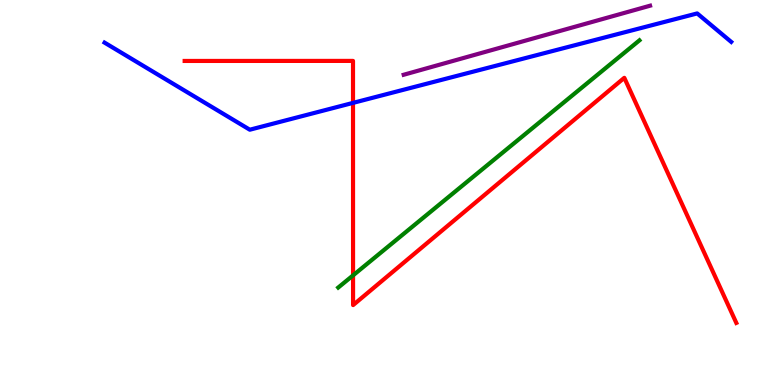[{'lines': ['blue', 'red'], 'intersections': [{'x': 4.56, 'y': 7.33}]}, {'lines': ['green', 'red'], 'intersections': [{'x': 4.56, 'y': 2.85}]}, {'lines': ['purple', 'red'], 'intersections': []}, {'lines': ['blue', 'green'], 'intersections': []}, {'lines': ['blue', 'purple'], 'intersections': []}, {'lines': ['green', 'purple'], 'intersections': []}]